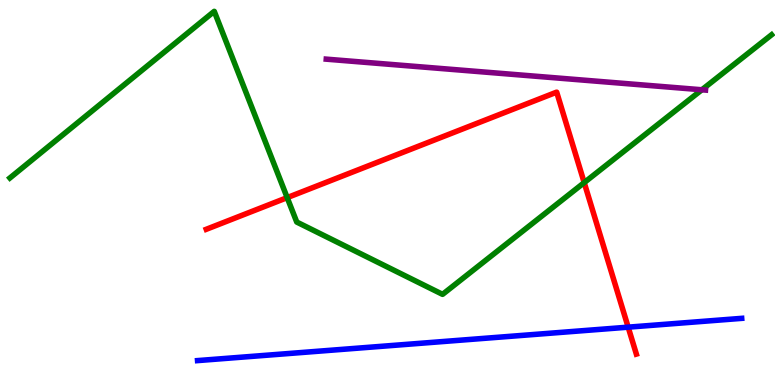[{'lines': ['blue', 'red'], 'intersections': [{'x': 8.11, 'y': 1.5}]}, {'lines': ['green', 'red'], 'intersections': [{'x': 3.71, 'y': 4.87}, {'x': 7.54, 'y': 5.26}]}, {'lines': ['purple', 'red'], 'intersections': []}, {'lines': ['blue', 'green'], 'intersections': []}, {'lines': ['blue', 'purple'], 'intersections': []}, {'lines': ['green', 'purple'], 'intersections': [{'x': 9.06, 'y': 7.67}]}]